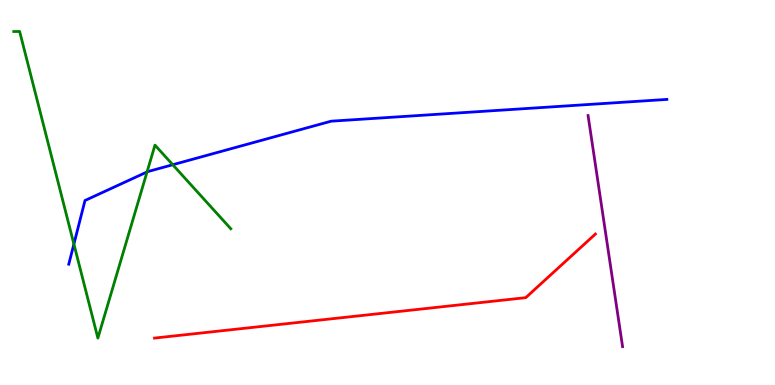[{'lines': ['blue', 'red'], 'intersections': []}, {'lines': ['green', 'red'], 'intersections': []}, {'lines': ['purple', 'red'], 'intersections': []}, {'lines': ['blue', 'green'], 'intersections': [{'x': 0.953, 'y': 3.66}, {'x': 1.9, 'y': 5.53}, {'x': 2.23, 'y': 5.72}]}, {'lines': ['blue', 'purple'], 'intersections': []}, {'lines': ['green', 'purple'], 'intersections': []}]